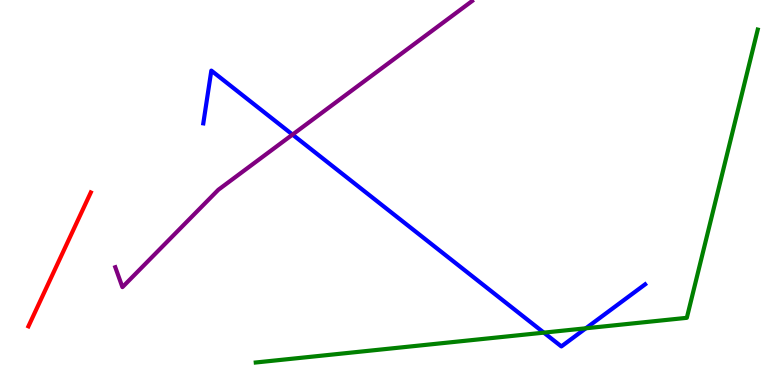[{'lines': ['blue', 'red'], 'intersections': []}, {'lines': ['green', 'red'], 'intersections': []}, {'lines': ['purple', 'red'], 'intersections': []}, {'lines': ['blue', 'green'], 'intersections': [{'x': 7.02, 'y': 1.36}, {'x': 7.56, 'y': 1.47}]}, {'lines': ['blue', 'purple'], 'intersections': [{'x': 3.77, 'y': 6.5}]}, {'lines': ['green', 'purple'], 'intersections': []}]